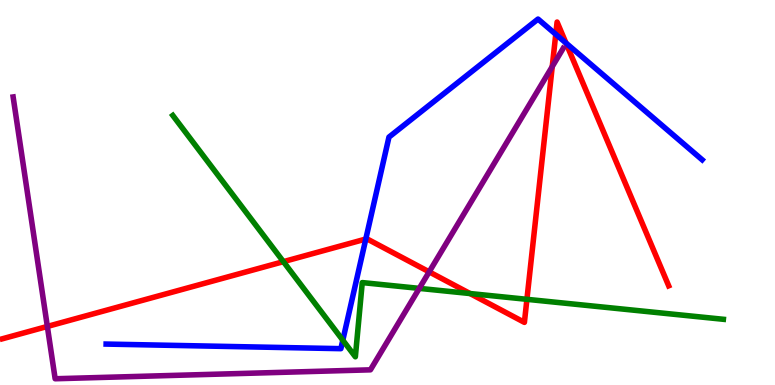[{'lines': ['blue', 'red'], 'intersections': [{'x': 4.72, 'y': 3.79}, {'x': 7.17, 'y': 9.11}, {'x': 7.3, 'y': 8.88}]}, {'lines': ['green', 'red'], 'intersections': [{'x': 3.66, 'y': 3.2}, {'x': 6.07, 'y': 2.38}, {'x': 6.8, 'y': 2.23}]}, {'lines': ['purple', 'red'], 'intersections': [{'x': 0.611, 'y': 1.52}, {'x': 5.54, 'y': 2.94}, {'x': 7.13, 'y': 8.27}]}, {'lines': ['blue', 'green'], 'intersections': [{'x': 4.42, 'y': 1.16}]}, {'lines': ['blue', 'purple'], 'intersections': []}, {'lines': ['green', 'purple'], 'intersections': [{'x': 5.41, 'y': 2.51}]}]